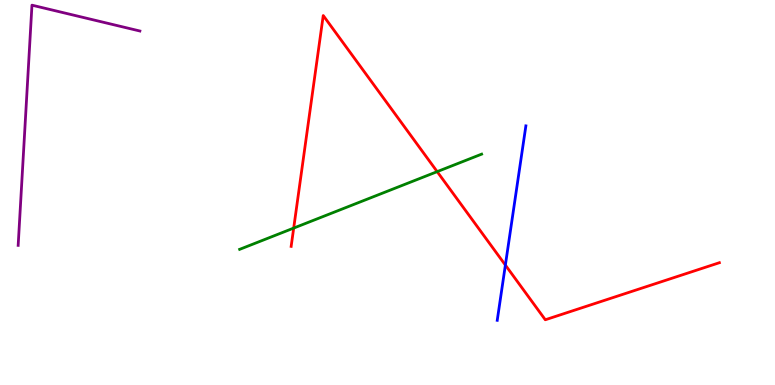[{'lines': ['blue', 'red'], 'intersections': [{'x': 6.52, 'y': 3.11}]}, {'lines': ['green', 'red'], 'intersections': [{'x': 3.79, 'y': 4.08}, {'x': 5.64, 'y': 5.54}]}, {'lines': ['purple', 'red'], 'intersections': []}, {'lines': ['blue', 'green'], 'intersections': []}, {'lines': ['blue', 'purple'], 'intersections': []}, {'lines': ['green', 'purple'], 'intersections': []}]